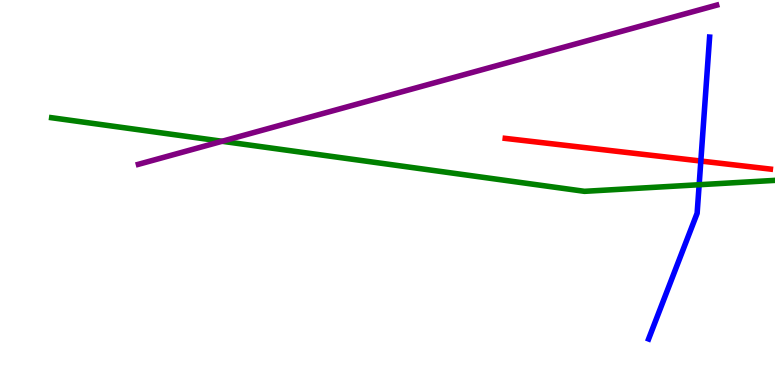[{'lines': ['blue', 'red'], 'intersections': [{'x': 9.04, 'y': 5.82}]}, {'lines': ['green', 'red'], 'intersections': []}, {'lines': ['purple', 'red'], 'intersections': []}, {'lines': ['blue', 'green'], 'intersections': [{'x': 9.02, 'y': 5.2}]}, {'lines': ['blue', 'purple'], 'intersections': []}, {'lines': ['green', 'purple'], 'intersections': [{'x': 2.87, 'y': 6.33}]}]